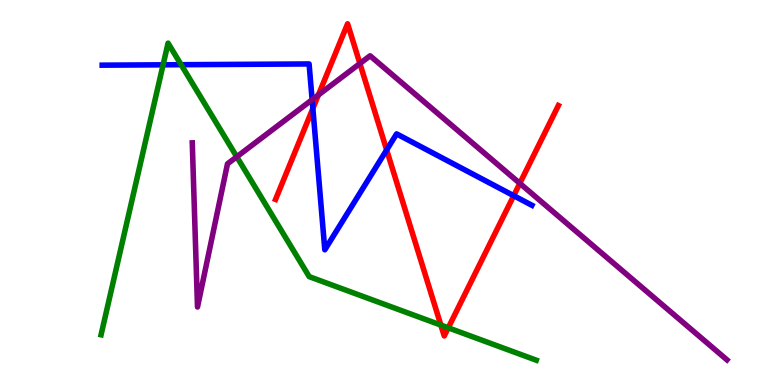[{'lines': ['blue', 'red'], 'intersections': [{'x': 4.04, 'y': 7.18}, {'x': 4.99, 'y': 6.11}, {'x': 6.63, 'y': 4.92}]}, {'lines': ['green', 'red'], 'intersections': [{'x': 5.69, 'y': 1.56}, {'x': 5.78, 'y': 1.49}]}, {'lines': ['purple', 'red'], 'intersections': [{'x': 4.11, 'y': 7.53}, {'x': 4.64, 'y': 8.35}, {'x': 6.71, 'y': 5.24}]}, {'lines': ['blue', 'green'], 'intersections': [{'x': 2.1, 'y': 8.32}, {'x': 2.34, 'y': 8.32}]}, {'lines': ['blue', 'purple'], 'intersections': [{'x': 4.03, 'y': 7.41}]}, {'lines': ['green', 'purple'], 'intersections': [{'x': 3.06, 'y': 5.93}]}]